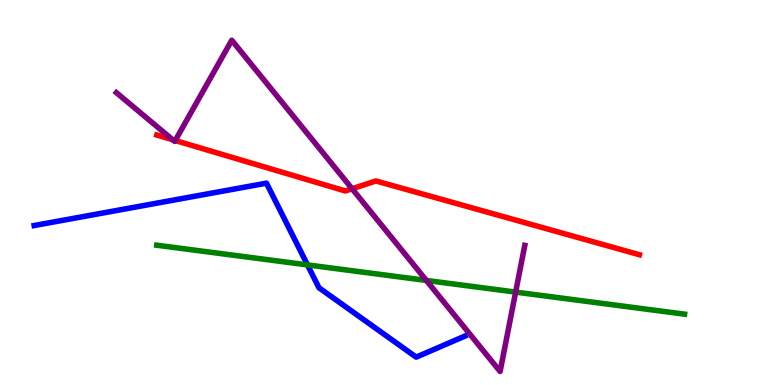[{'lines': ['blue', 'red'], 'intersections': []}, {'lines': ['green', 'red'], 'intersections': []}, {'lines': ['purple', 'red'], 'intersections': [{'x': 2.23, 'y': 6.37}, {'x': 2.26, 'y': 6.35}, {'x': 4.54, 'y': 5.1}]}, {'lines': ['blue', 'green'], 'intersections': [{'x': 3.97, 'y': 3.12}]}, {'lines': ['blue', 'purple'], 'intersections': []}, {'lines': ['green', 'purple'], 'intersections': [{'x': 5.5, 'y': 2.72}, {'x': 6.65, 'y': 2.41}]}]